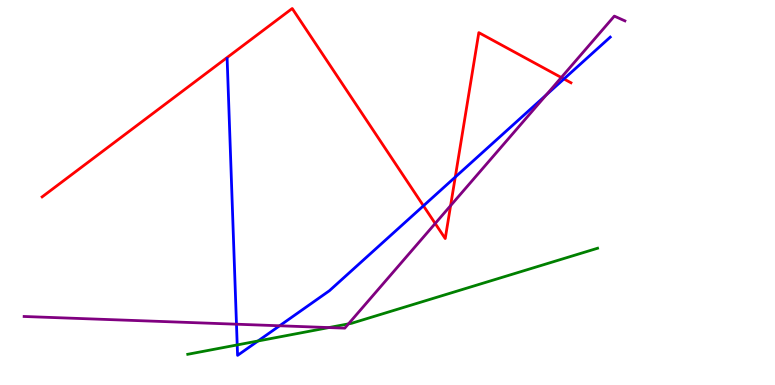[{'lines': ['blue', 'red'], 'intersections': [{'x': 5.46, 'y': 4.65}, {'x': 5.87, 'y': 5.4}, {'x': 7.28, 'y': 7.95}]}, {'lines': ['green', 'red'], 'intersections': []}, {'lines': ['purple', 'red'], 'intersections': [{'x': 5.62, 'y': 4.2}, {'x': 5.81, 'y': 4.66}, {'x': 7.24, 'y': 7.99}]}, {'lines': ['blue', 'green'], 'intersections': [{'x': 3.06, 'y': 1.04}, {'x': 3.33, 'y': 1.14}]}, {'lines': ['blue', 'purple'], 'intersections': [{'x': 3.05, 'y': 1.58}, {'x': 3.61, 'y': 1.54}, {'x': 7.05, 'y': 7.54}]}, {'lines': ['green', 'purple'], 'intersections': [{'x': 4.24, 'y': 1.49}, {'x': 4.5, 'y': 1.59}]}]